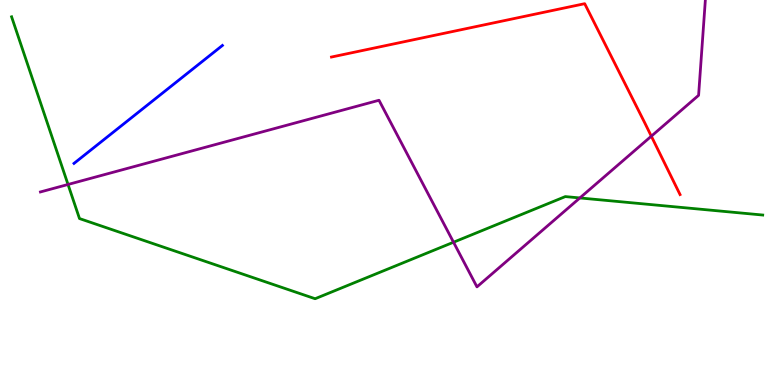[{'lines': ['blue', 'red'], 'intersections': []}, {'lines': ['green', 'red'], 'intersections': []}, {'lines': ['purple', 'red'], 'intersections': [{'x': 8.4, 'y': 6.46}]}, {'lines': ['blue', 'green'], 'intersections': []}, {'lines': ['blue', 'purple'], 'intersections': []}, {'lines': ['green', 'purple'], 'intersections': [{'x': 0.878, 'y': 5.21}, {'x': 5.85, 'y': 3.71}, {'x': 7.48, 'y': 4.86}]}]